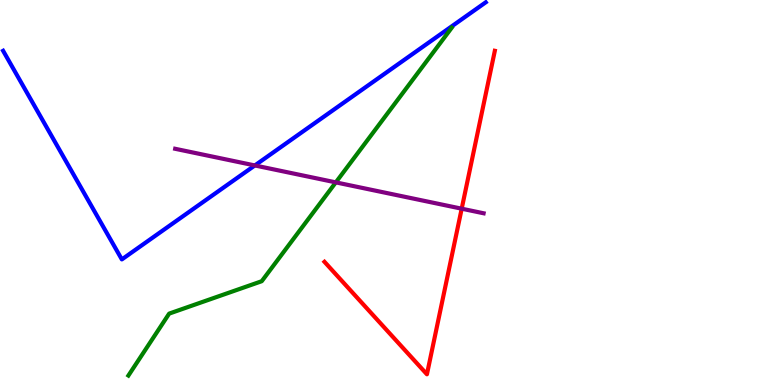[{'lines': ['blue', 'red'], 'intersections': []}, {'lines': ['green', 'red'], 'intersections': []}, {'lines': ['purple', 'red'], 'intersections': [{'x': 5.96, 'y': 4.58}]}, {'lines': ['blue', 'green'], 'intersections': []}, {'lines': ['blue', 'purple'], 'intersections': [{'x': 3.29, 'y': 5.7}]}, {'lines': ['green', 'purple'], 'intersections': [{'x': 4.33, 'y': 5.26}]}]